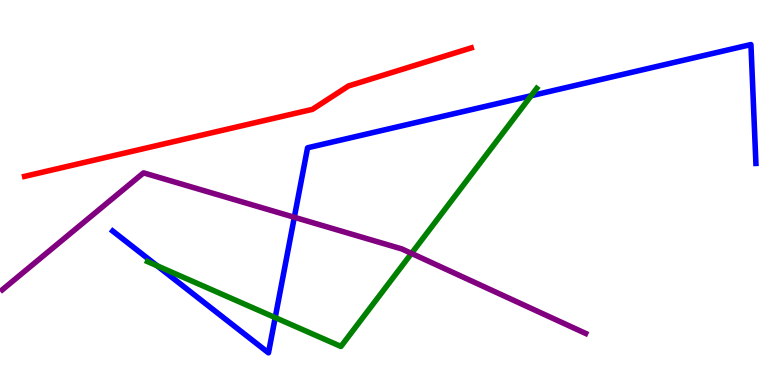[{'lines': ['blue', 'red'], 'intersections': []}, {'lines': ['green', 'red'], 'intersections': []}, {'lines': ['purple', 'red'], 'intersections': []}, {'lines': ['blue', 'green'], 'intersections': [{'x': 2.03, 'y': 3.1}, {'x': 3.55, 'y': 1.75}, {'x': 6.85, 'y': 7.51}]}, {'lines': ['blue', 'purple'], 'intersections': [{'x': 3.8, 'y': 4.36}]}, {'lines': ['green', 'purple'], 'intersections': [{'x': 5.31, 'y': 3.42}]}]